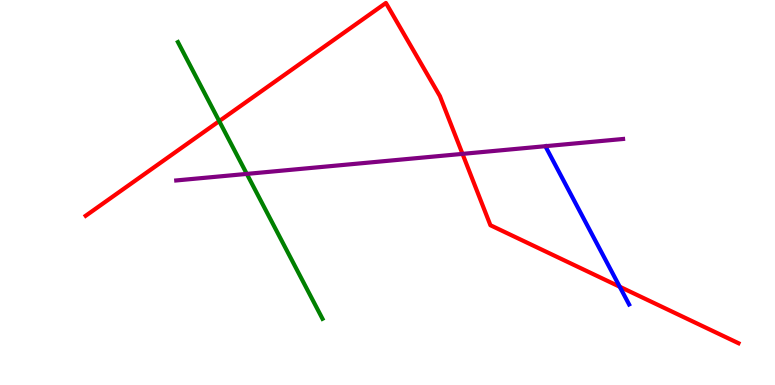[{'lines': ['blue', 'red'], 'intersections': [{'x': 8.0, 'y': 2.55}]}, {'lines': ['green', 'red'], 'intersections': [{'x': 2.83, 'y': 6.85}]}, {'lines': ['purple', 'red'], 'intersections': [{'x': 5.97, 'y': 6.0}]}, {'lines': ['blue', 'green'], 'intersections': []}, {'lines': ['blue', 'purple'], 'intersections': []}, {'lines': ['green', 'purple'], 'intersections': [{'x': 3.18, 'y': 5.48}]}]